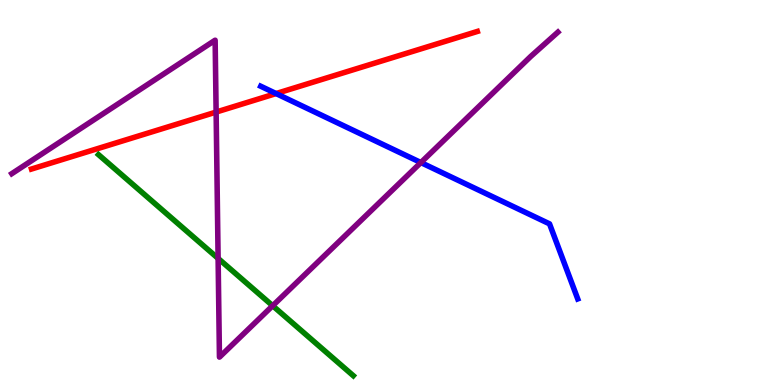[{'lines': ['blue', 'red'], 'intersections': [{'x': 3.56, 'y': 7.57}]}, {'lines': ['green', 'red'], 'intersections': []}, {'lines': ['purple', 'red'], 'intersections': [{'x': 2.79, 'y': 7.09}]}, {'lines': ['blue', 'green'], 'intersections': []}, {'lines': ['blue', 'purple'], 'intersections': [{'x': 5.43, 'y': 5.78}]}, {'lines': ['green', 'purple'], 'intersections': [{'x': 2.81, 'y': 3.29}, {'x': 3.52, 'y': 2.06}]}]